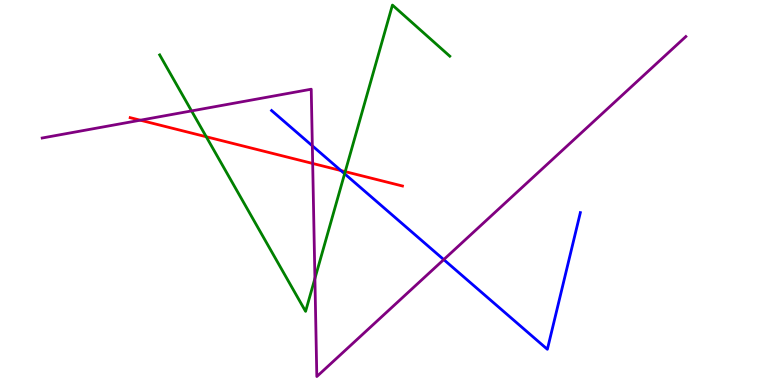[{'lines': ['blue', 'red'], 'intersections': [{'x': 4.4, 'y': 5.57}]}, {'lines': ['green', 'red'], 'intersections': [{'x': 2.66, 'y': 6.45}, {'x': 4.45, 'y': 5.54}]}, {'lines': ['purple', 'red'], 'intersections': [{'x': 1.81, 'y': 6.88}, {'x': 4.03, 'y': 5.75}]}, {'lines': ['blue', 'green'], 'intersections': [{'x': 4.45, 'y': 5.49}]}, {'lines': ['blue', 'purple'], 'intersections': [{'x': 4.03, 'y': 6.21}, {'x': 5.73, 'y': 3.26}]}, {'lines': ['green', 'purple'], 'intersections': [{'x': 2.47, 'y': 7.12}, {'x': 4.06, 'y': 2.77}]}]